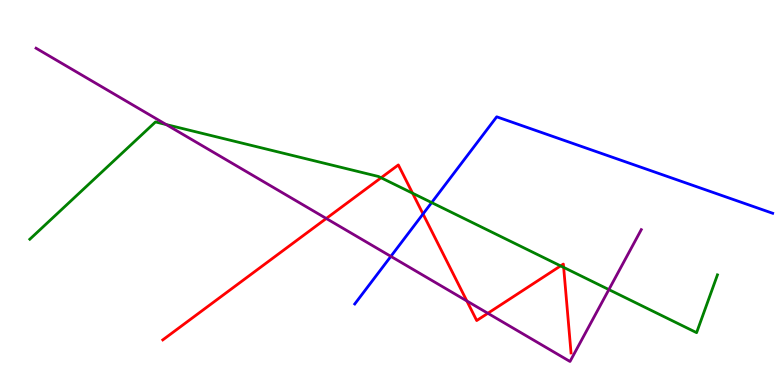[{'lines': ['blue', 'red'], 'intersections': [{'x': 5.46, 'y': 4.44}]}, {'lines': ['green', 'red'], 'intersections': [{'x': 4.92, 'y': 5.38}, {'x': 5.32, 'y': 4.98}, {'x': 7.23, 'y': 3.09}, {'x': 7.27, 'y': 3.05}]}, {'lines': ['purple', 'red'], 'intersections': [{'x': 4.21, 'y': 4.33}, {'x': 6.02, 'y': 2.18}, {'x': 6.29, 'y': 1.86}]}, {'lines': ['blue', 'green'], 'intersections': [{'x': 5.57, 'y': 4.74}]}, {'lines': ['blue', 'purple'], 'intersections': [{'x': 5.04, 'y': 3.34}]}, {'lines': ['green', 'purple'], 'intersections': [{'x': 2.14, 'y': 6.77}, {'x': 7.86, 'y': 2.48}]}]